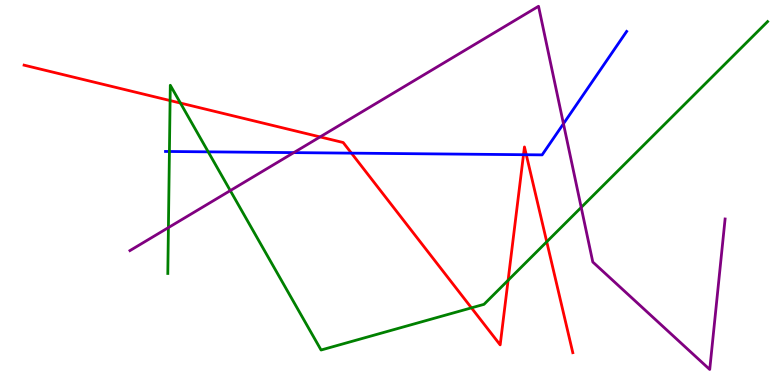[{'lines': ['blue', 'red'], 'intersections': [{'x': 4.53, 'y': 6.02}, {'x': 6.75, 'y': 5.98}, {'x': 6.79, 'y': 5.98}]}, {'lines': ['green', 'red'], 'intersections': [{'x': 2.19, 'y': 7.39}, {'x': 2.33, 'y': 7.32}, {'x': 6.08, 'y': 2.0}, {'x': 6.56, 'y': 2.72}, {'x': 7.05, 'y': 3.72}]}, {'lines': ['purple', 'red'], 'intersections': [{'x': 4.13, 'y': 6.44}]}, {'lines': ['blue', 'green'], 'intersections': [{'x': 2.19, 'y': 6.07}, {'x': 2.69, 'y': 6.06}]}, {'lines': ['blue', 'purple'], 'intersections': [{'x': 3.79, 'y': 6.04}, {'x': 7.27, 'y': 6.79}]}, {'lines': ['green', 'purple'], 'intersections': [{'x': 2.17, 'y': 4.09}, {'x': 2.97, 'y': 5.05}, {'x': 7.5, 'y': 4.61}]}]